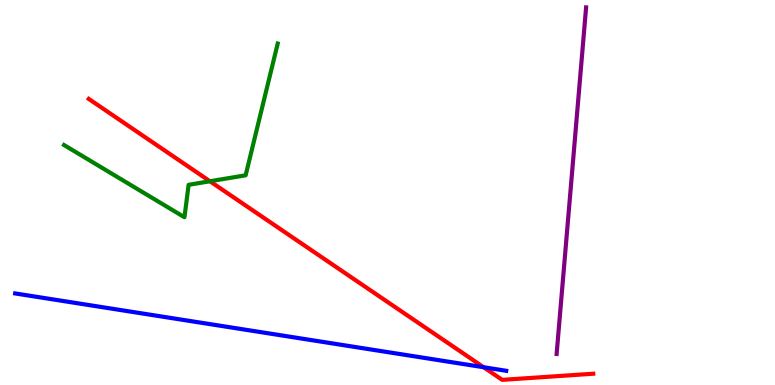[{'lines': ['blue', 'red'], 'intersections': [{'x': 6.24, 'y': 0.462}]}, {'lines': ['green', 'red'], 'intersections': [{'x': 2.71, 'y': 5.29}]}, {'lines': ['purple', 'red'], 'intersections': []}, {'lines': ['blue', 'green'], 'intersections': []}, {'lines': ['blue', 'purple'], 'intersections': []}, {'lines': ['green', 'purple'], 'intersections': []}]